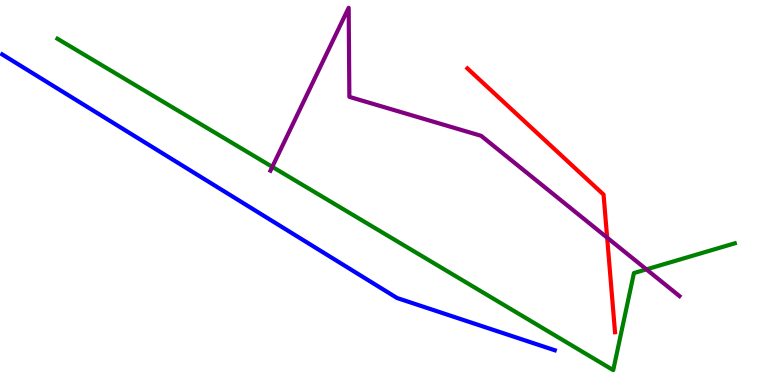[{'lines': ['blue', 'red'], 'intersections': []}, {'lines': ['green', 'red'], 'intersections': []}, {'lines': ['purple', 'red'], 'intersections': [{'x': 7.83, 'y': 3.83}]}, {'lines': ['blue', 'green'], 'intersections': []}, {'lines': ['blue', 'purple'], 'intersections': []}, {'lines': ['green', 'purple'], 'intersections': [{'x': 3.51, 'y': 5.67}, {'x': 8.34, 'y': 3.0}]}]